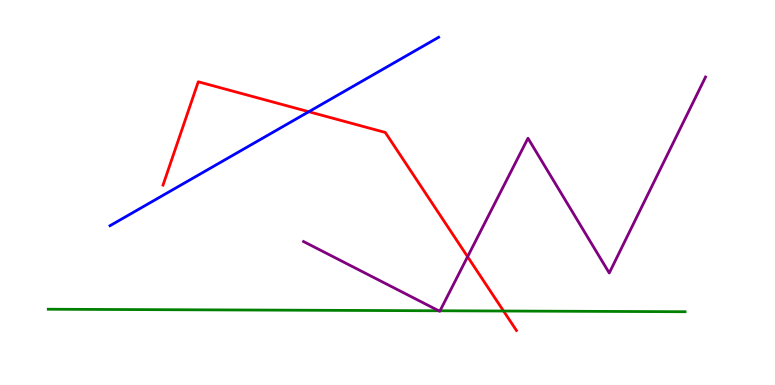[{'lines': ['blue', 'red'], 'intersections': [{'x': 3.98, 'y': 7.1}]}, {'lines': ['green', 'red'], 'intersections': [{'x': 6.5, 'y': 1.92}]}, {'lines': ['purple', 'red'], 'intersections': [{'x': 6.03, 'y': 3.33}]}, {'lines': ['blue', 'green'], 'intersections': []}, {'lines': ['blue', 'purple'], 'intersections': []}, {'lines': ['green', 'purple'], 'intersections': [{'x': 5.66, 'y': 1.93}, {'x': 5.68, 'y': 1.93}]}]